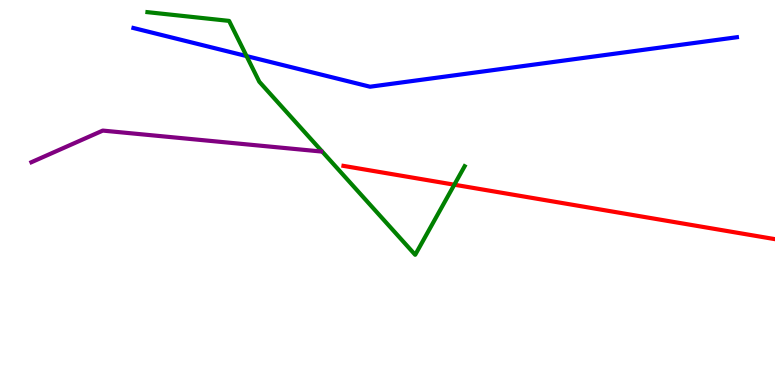[{'lines': ['blue', 'red'], 'intersections': []}, {'lines': ['green', 'red'], 'intersections': [{'x': 5.86, 'y': 5.2}]}, {'lines': ['purple', 'red'], 'intersections': []}, {'lines': ['blue', 'green'], 'intersections': [{'x': 3.18, 'y': 8.54}]}, {'lines': ['blue', 'purple'], 'intersections': []}, {'lines': ['green', 'purple'], 'intersections': []}]